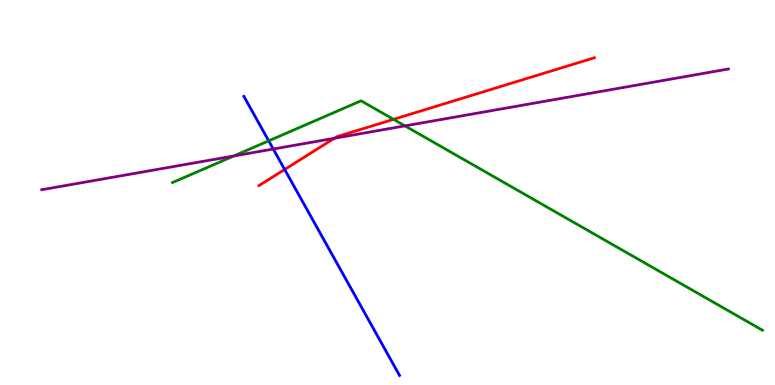[{'lines': ['blue', 'red'], 'intersections': [{'x': 3.67, 'y': 5.6}]}, {'lines': ['green', 'red'], 'intersections': [{'x': 5.08, 'y': 6.9}]}, {'lines': ['purple', 'red'], 'intersections': [{'x': 4.31, 'y': 6.41}]}, {'lines': ['blue', 'green'], 'intersections': [{'x': 3.47, 'y': 6.34}]}, {'lines': ['blue', 'purple'], 'intersections': [{'x': 3.53, 'y': 6.13}]}, {'lines': ['green', 'purple'], 'intersections': [{'x': 3.02, 'y': 5.95}, {'x': 5.22, 'y': 6.73}]}]